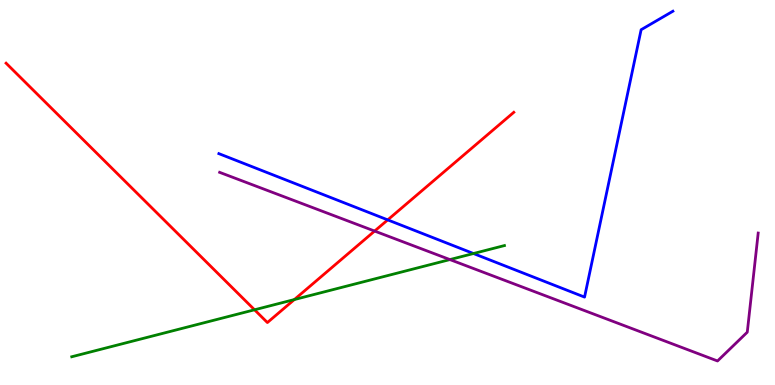[{'lines': ['blue', 'red'], 'intersections': [{'x': 5.0, 'y': 4.29}]}, {'lines': ['green', 'red'], 'intersections': [{'x': 3.28, 'y': 1.95}, {'x': 3.8, 'y': 2.22}]}, {'lines': ['purple', 'red'], 'intersections': [{'x': 4.83, 'y': 4.0}]}, {'lines': ['blue', 'green'], 'intersections': [{'x': 6.11, 'y': 3.41}]}, {'lines': ['blue', 'purple'], 'intersections': []}, {'lines': ['green', 'purple'], 'intersections': [{'x': 5.81, 'y': 3.26}]}]